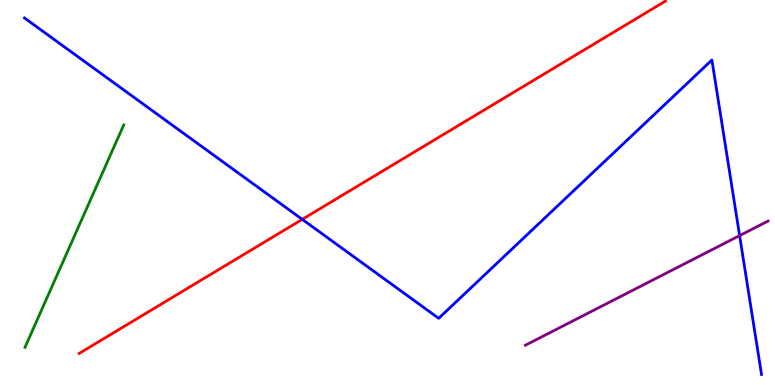[{'lines': ['blue', 'red'], 'intersections': [{'x': 3.9, 'y': 4.3}]}, {'lines': ['green', 'red'], 'intersections': []}, {'lines': ['purple', 'red'], 'intersections': []}, {'lines': ['blue', 'green'], 'intersections': []}, {'lines': ['blue', 'purple'], 'intersections': [{'x': 9.54, 'y': 3.88}]}, {'lines': ['green', 'purple'], 'intersections': []}]